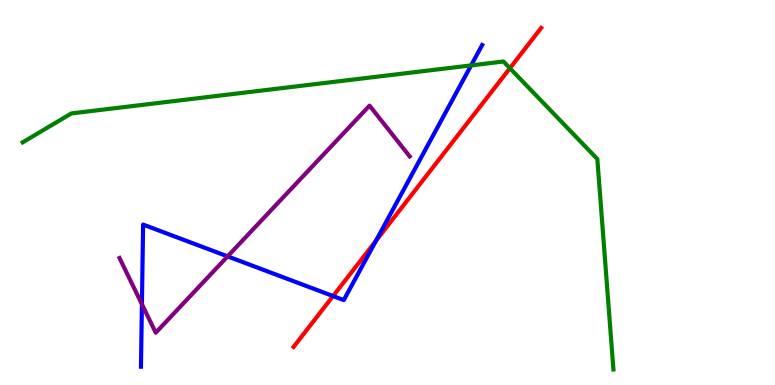[{'lines': ['blue', 'red'], 'intersections': [{'x': 4.3, 'y': 2.31}, {'x': 4.85, 'y': 3.74}]}, {'lines': ['green', 'red'], 'intersections': [{'x': 6.58, 'y': 8.23}]}, {'lines': ['purple', 'red'], 'intersections': []}, {'lines': ['blue', 'green'], 'intersections': [{'x': 6.08, 'y': 8.3}]}, {'lines': ['blue', 'purple'], 'intersections': [{'x': 1.83, 'y': 2.1}, {'x': 2.94, 'y': 3.34}]}, {'lines': ['green', 'purple'], 'intersections': []}]